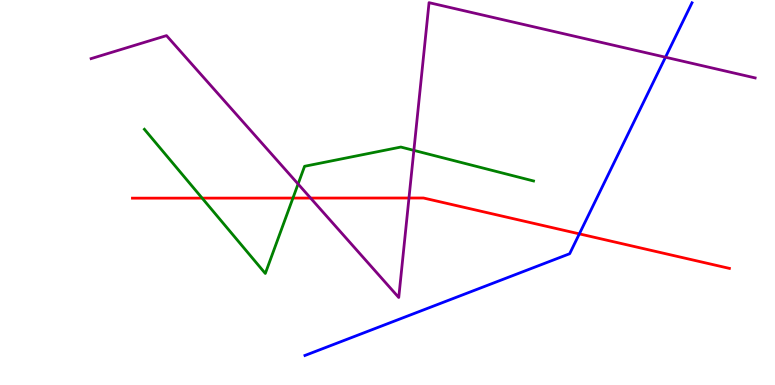[{'lines': ['blue', 'red'], 'intersections': [{'x': 7.48, 'y': 3.93}]}, {'lines': ['green', 'red'], 'intersections': [{'x': 2.61, 'y': 4.85}, {'x': 3.78, 'y': 4.86}]}, {'lines': ['purple', 'red'], 'intersections': [{'x': 4.01, 'y': 4.86}, {'x': 5.28, 'y': 4.86}]}, {'lines': ['blue', 'green'], 'intersections': []}, {'lines': ['blue', 'purple'], 'intersections': [{'x': 8.59, 'y': 8.51}]}, {'lines': ['green', 'purple'], 'intersections': [{'x': 3.85, 'y': 5.22}, {'x': 5.34, 'y': 6.09}]}]